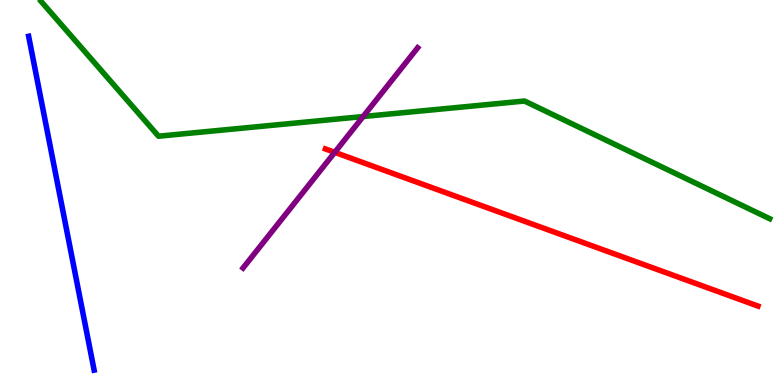[{'lines': ['blue', 'red'], 'intersections': []}, {'lines': ['green', 'red'], 'intersections': []}, {'lines': ['purple', 'red'], 'intersections': [{'x': 4.32, 'y': 6.04}]}, {'lines': ['blue', 'green'], 'intersections': []}, {'lines': ['blue', 'purple'], 'intersections': []}, {'lines': ['green', 'purple'], 'intersections': [{'x': 4.69, 'y': 6.97}]}]